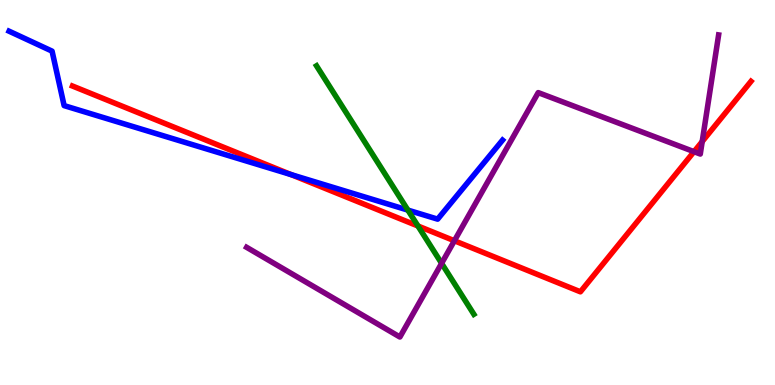[{'lines': ['blue', 'red'], 'intersections': [{'x': 3.76, 'y': 5.46}]}, {'lines': ['green', 'red'], 'intersections': [{'x': 5.39, 'y': 4.13}]}, {'lines': ['purple', 'red'], 'intersections': [{'x': 5.86, 'y': 3.75}, {'x': 8.95, 'y': 6.06}, {'x': 9.06, 'y': 6.32}]}, {'lines': ['blue', 'green'], 'intersections': [{'x': 5.26, 'y': 4.54}]}, {'lines': ['blue', 'purple'], 'intersections': []}, {'lines': ['green', 'purple'], 'intersections': [{'x': 5.7, 'y': 3.16}]}]